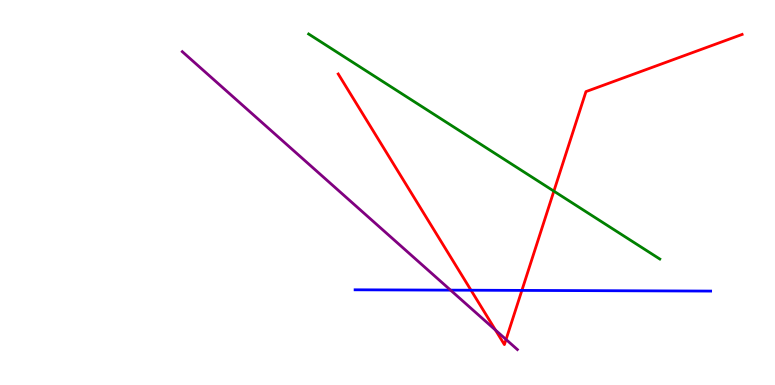[{'lines': ['blue', 'red'], 'intersections': [{'x': 6.08, 'y': 2.46}, {'x': 6.73, 'y': 2.46}]}, {'lines': ['green', 'red'], 'intersections': [{'x': 7.15, 'y': 5.04}]}, {'lines': ['purple', 'red'], 'intersections': [{'x': 6.39, 'y': 1.43}, {'x': 6.53, 'y': 1.18}]}, {'lines': ['blue', 'green'], 'intersections': []}, {'lines': ['blue', 'purple'], 'intersections': [{'x': 5.81, 'y': 2.46}]}, {'lines': ['green', 'purple'], 'intersections': []}]